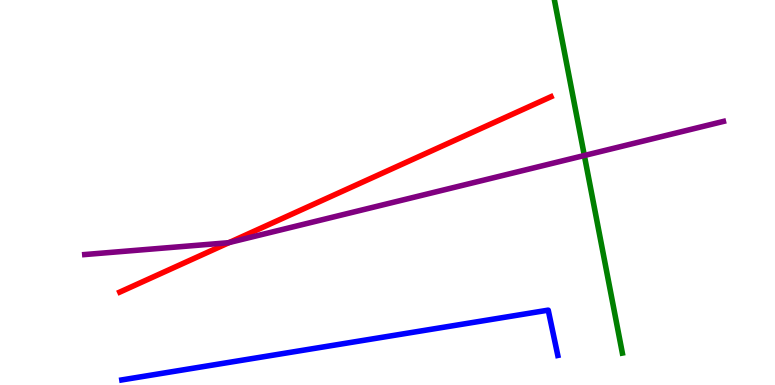[{'lines': ['blue', 'red'], 'intersections': []}, {'lines': ['green', 'red'], 'intersections': []}, {'lines': ['purple', 'red'], 'intersections': [{'x': 2.96, 'y': 3.7}]}, {'lines': ['blue', 'green'], 'intersections': []}, {'lines': ['blue', 'purple'], 'intersections': []}, {'lines': ['green', 'purple'], 'intersections': [{'x': 7.54, 'y': 5.96}]}]